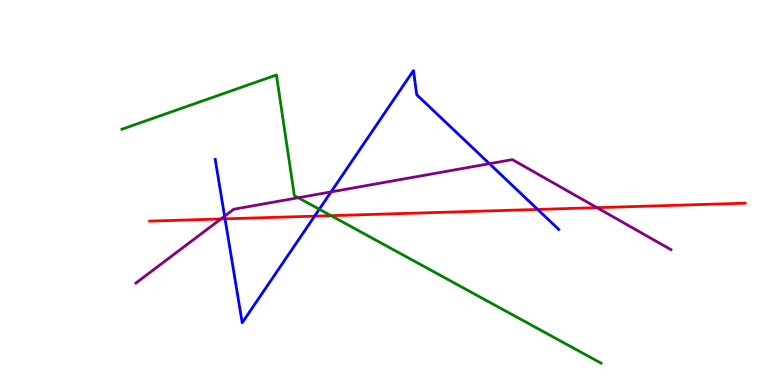[{'lines': ['blue', 'red'], 'intersections': [{'x': 2.9, 'y': 4.32}, {'x': 4.06, 'y': 4.39}, {'x': 6.94, 'y': 4.56}]}, {'lines': ['green', 'red'], 'intersections': [{'x': 4.27, 'y': 4.4}]}, {'lines': ['purple', 'red'], 'intersections': [{'x': 2.85, 'y': 4.31}, {'x': 7.7, 'y': 4.61}]}, {'lines': ['blue', 'green'], 'intersections': [{'x': 4.12, 'y': 4.57}]}, {'lines': ['blue', 'purple'], 'intersections': [{'x': 2.9, 'y': 4.39}, {'x': 4.27, 'y': 5.02}, {'x': 6.32, 'y': 5.75}]}, {'lines': ['green', 'purple'], 'intersections': [{'x': 3.85, 'y': 4.86}]}]